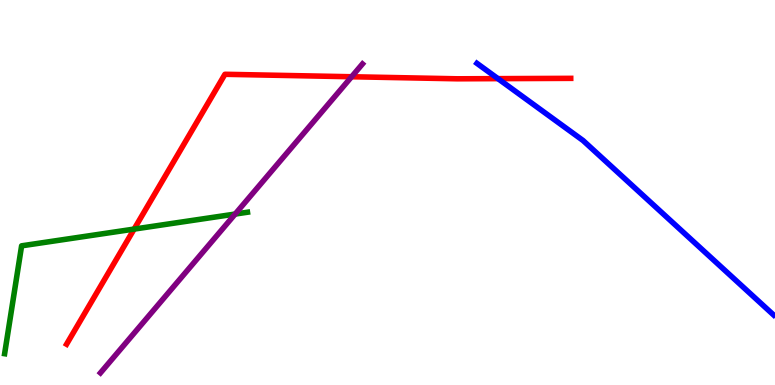[{'lines': ['blue', 'red'], 'intersections': [{'x': 6.43, 'y': 7.96}]}, {'lines': ['green', 'red'], 'intersections': [{'x': 1.73, 'y': 4.05}]}, {'lines': ['purple', 'red'], 'intersections': [{'x': 4.54, 'y': 8.01}]}, {'lines': ['blue', 'green'], 'intersections': []}, {'lines': ['blue', 'purple'], 'intersections': []}, {'lines': ['green', 'purple'], 'intersections': [{'x': 3.03, 'y': 4.44}]}]